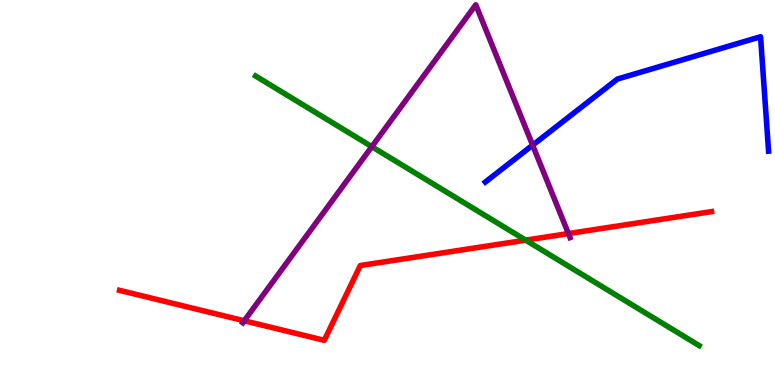[{'lines': ['blue', 'red'], 'intersections': []}, {'lines': ['green', 'red'], 'intersections': [{'x': 6.78, 'y': 3.76}]}, {'lines': ['purple', 'red'], 'intersections': [{'x': 3.15, 'y': 1.67}, {'x': 7.33, 'y': 3.93}]}, {'lines': ['blue', 'green'], 'intersections': []}, {'lines': ['blue', 'purple'], 'intersections': [{'x': 6.87, 'y': 6.23}]}, {'lines': ['green', 'purple'], 'intersections': [{'x': 4.8, 'y': 6.19}]}]